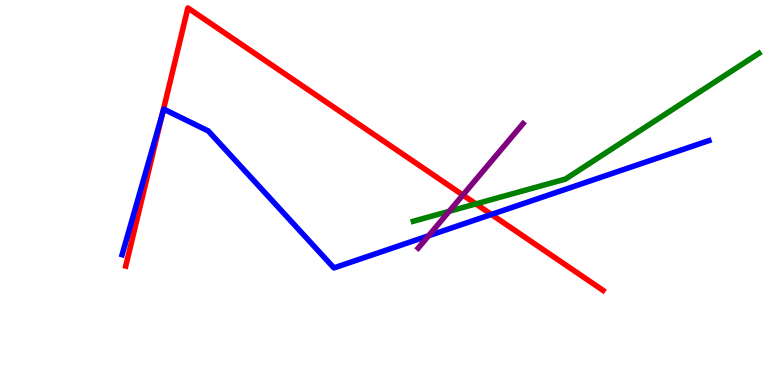[{'lines': ['blue', 'red'], 'intersections': [{'x': 2.1, 'y': 7.04}, {'x': 6.34, 'y': 4.43}]}, {'lines': ['green', 'red'], 'intersections': [{'x': 6.14, 'y': 4.7}]}, {'lines': ['purple', 'red'], 'intersections': [{'x': 5.97, 'y': 4.93}]}, {'lines': ['blue', 'green'], 'intersections': []}, {'lines': ['blue', 'purple'], 'intersections': [{'x': 5.53, 'y': 3.88}]}, {'lines': ['green', 'purple'], 'intersections': [{'x': 5.8, 'y': 4.51}]}]